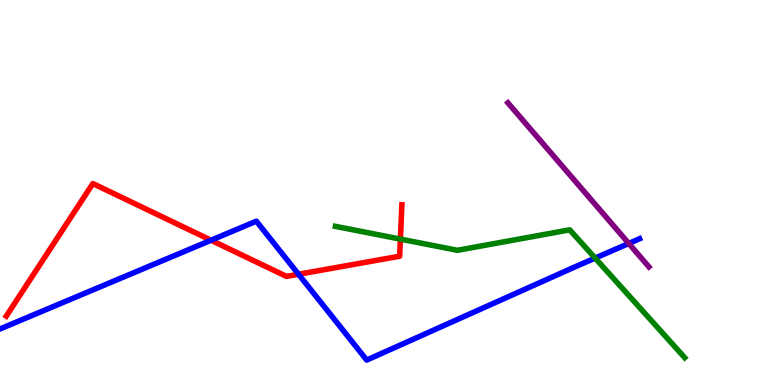[{'lines': ['blue', 'red'], 'intersections': [{'x': 2.72, 'y': 3.76}, {'x': 3.85, 'y': 2.88}]}, {'lines': ['green', 'red'], 'intersections': [{'x': 5.17, 'y': 3.79}]}, {'lines': ['purple', 'red'], 'intersections': []}, {'lines': ['blue', 'green'], 'intersections': [{'x': 7.68, 'y': 3.3}]}, {'lines': ['blue', 'purple'], 'intersections': [{'x': 8.11, 'y': 3.68}]}, {'lines': ['green', 'purple'], 'intersections': []}]